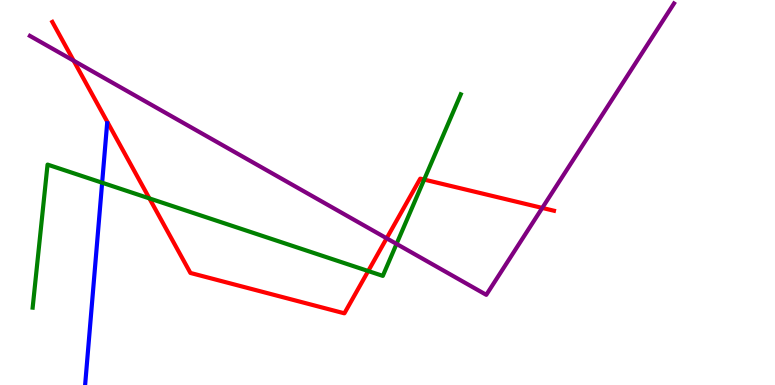[{'lines': ['blue', 'red'], 'intersections': []}, {'lines': ['green', 'red'], 'intersections': [{'x': 1.93, 'y': 4.85}, {'x': 4.75, 'y': 2.96}, {'x': 5.47, 'y': 5.34}]}, {'lines': ['purple', 'red'], 'intersections': [{'x': 0.95, 'y': 8.42}, {'x': 4.99, 'y': 3.81}, {'x': 7.0, 'y': 4.6}]}, {'lines': ['blue', 'green'], 'intersections': [{'x': 1.32, 'y': 5.25}]}, {'lines': ['blue', 'purple'], 'intersections': []}, {'lines': ['green', 'purple'], 'intersections': [{'x': 5.12, 'y': 3.66}]}]